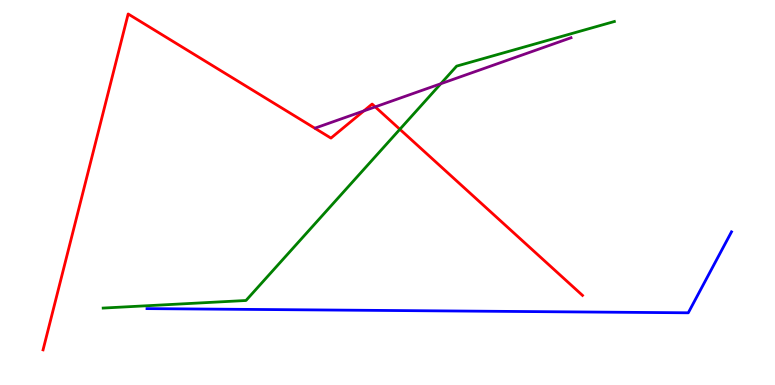[{'lines': ['blue', 'red'], 'intersections': []}, {'lines': ['green', 'red'], 'intersections': [{'x': 5.16, 'y': 6.64}]}, {'lines': ['purple', 'red'], 'intersections': [{'x': 4.69, 'y': 7.12}, {'x': 4.84, 'y': 7.22}]}, {'lines': ['blue', 'green'], 'intersections': []}, {'lines': ['blue', 'purple'], 'intersections': []}, {'lines': ['green', 'purple'], 'intersections': [{'x': 5.69, 'y': 7.83}]}]